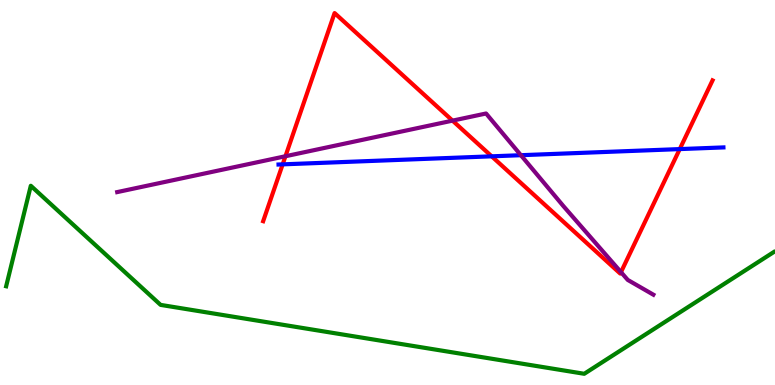[{'lines': ['blue', 'red'], 'intersections': [{'x': 3.65, 'y': 5.73}, {'x': 6.34, 'y': 5.94}, {'x': 8.77, 'y': 6.13}]}, {'lines': ['green', 'red'], 'intersections': []}, {'lines': ['purple', 'red'], 'intersections': [{'x': 3.68, 'y': 5.94}, {'x': 5.84, 'y': 6.87}, {'x': 8.01, 'y': 2.93}]}, {'lines': ['blue', 'green'], 'intersections': []}, {'lines': ['blue', 'purple'], 'intersections': [{'x': 6.72, 'y': 5.97}]}, {'lines': ['green', 'purple'], 'intersections': []}]